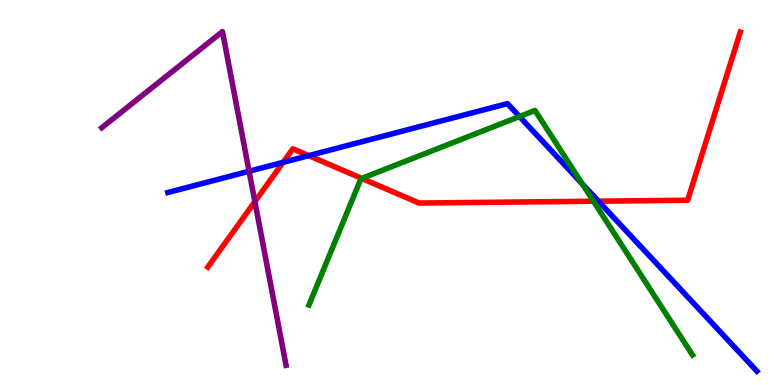[{'lines': ['blue', 'red'], 'intersections': [{'x': 3.65, 'y': 5.78}, {'x': 3.98, 'y': 5.96}, {'x': 7.72, 'y': 4.77}]}, {'lines': ['green', 'red'], 'intersections': [{'x': 4.67, 'y': 5.37}, {'x': 7.66, 'y': 4.77}]}, {'lines': ['purple', 'red'], 'intersections': [{'x': 3.29, 'y': 4.76}]}, {'lines': ['blue', 'green'], 'intersections': [{'x': 6.7, 'y': 6.97}, {'x': 7.51, 'y': 5.22}]}, {'lines': ['blue', 'purple'], 'intersections': [{'x': 3.21, 'y': 5.55}]}, {'lines': ['green', 'purple'], 'intersections': []}]